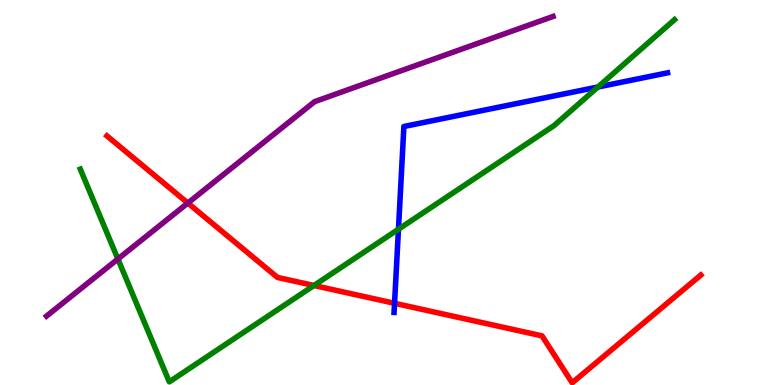[{'lines': ['blue', 'red'], 'intersections': [{'x': 5.09, 'y': 2.12}]}, {'lines': ['green', 'red'], 'intersections': [{'x': 4.05, 'y': 2.58}]}, {'lines': ['purple', 'red'], 'intersections': [{'x': 2.42, 'y': 4.73}]}, {'lines': ['blue', 'green'], 'intersections': [{'x': 5.14, 'y': 4.05}, {'x': 7.72, 'y': 7.74}]}, {'lines': ['blue', 'purple'], 'intersections': []}, {'lines': ['green', 'purple'], 'intersections': [{'x': 1.52, 'y': 3.27}]}]